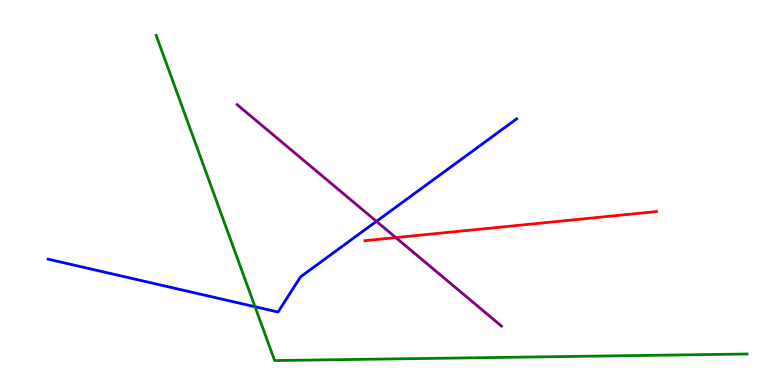[{'lines': ['blue', 'red'], 'intersections': []}, {'lines': ['green', 'red'], 'intersections': []}, {'lines': ['purple', 'red'], 'intersections': [{'x': 5.11, 'y': 3.83}]}, {'lines': ['blue', 'green'], 'intersections': [{'x': 3.29, 'y': 2.03}]}, {'lines': ['blue', 'purple'], 'intersections': [{'x': 4.86, 'y': 4.25}]}, {'lines': ['green', 'purple'], 'intersections': []}]